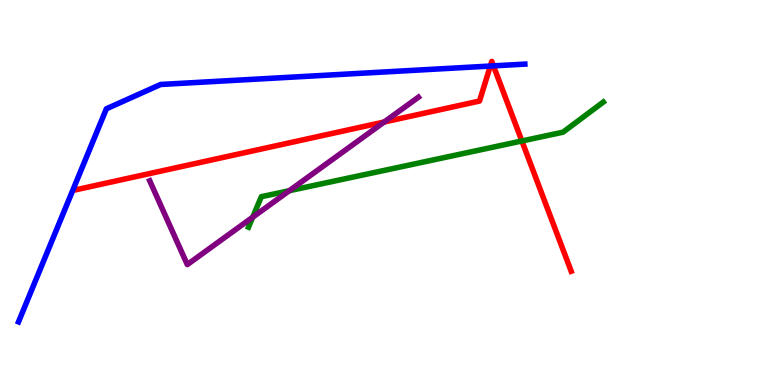[{'lines': ['blue', 'red'], 'intersections': [{'x': 6.33, 'y': 8.28}, {'x': 6.37, 'y': 8.29}]}, {'lines': ['green', 'red'], 'intersections': [{'x': 6.73, 'y': 6.34}]}, {'lines': ['purple', 'red'], 'intersections': [{'x': 4.96, 'y': 6.83}]}, {'lines': ['blue', 'green'], 'intersections': []}, {'lines': ['blue', 'purple'], 'intersections': []}, {'lines': ['green', 'purple'], 'intersections': [{'x': 3.26, 'y': 4.36}, {'x': 3.73, 'y': 5.05}]}]